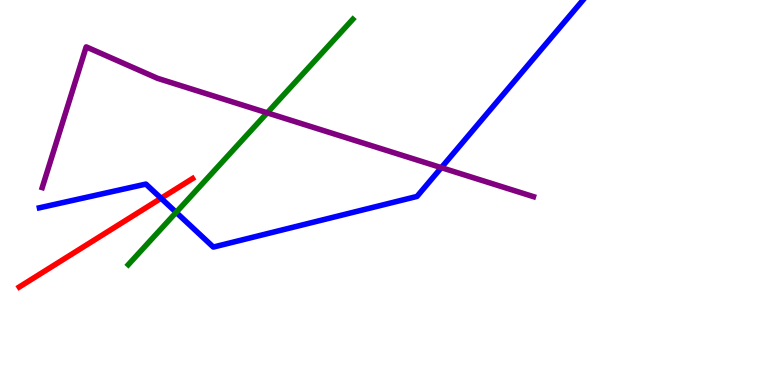[{'lines': ['blue', 'red'], 'intersections': [{'x': 2.08, 'y': 4.85}]}, {'lines': ['green', 'red'], 'intersections': []}, {'lines': ['purple', 'red'], 'intersections': []}, {'lines': ['blue', 'green'], 'intersections': [{'x': 2.27, 'y': 4.48}]}, {'lines': ['blue', 'purple'], 'intersections': [{'x': 5.69, 'y': 5.65}]}, {'lines': ['green', 'purple'], 'intersections': [{'x': 3.45, 'y': 7.07}]}]